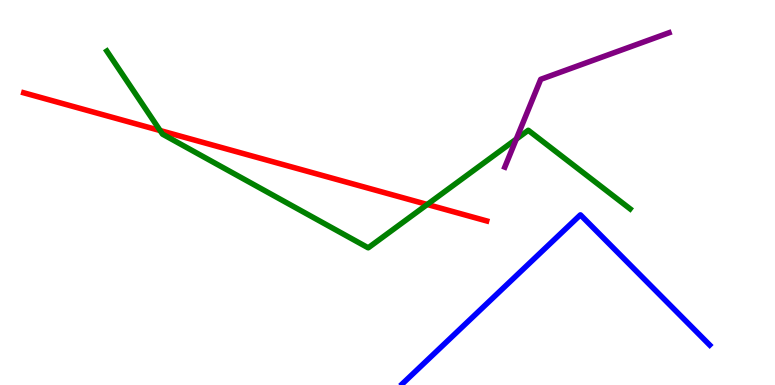[{'lines': ['blue', 'red'], 'intersections': []}, {'lines': ['green', 'red'], 'intersections': [{'x': 2.07, 'y': 6.61}, {'x': 5.51, 'y': 4.69}]}, {'lines': ['purple', 'red'], 'intersections': []}, {'lines': ['blue', 'green'], 'intersections': []}, {'lines': ['blue', 'purple'], 'intersections': []}, {'lines': ['green', 'purple'], 'intersections': [{'x': 6.66, 'y': 6.39}]}]